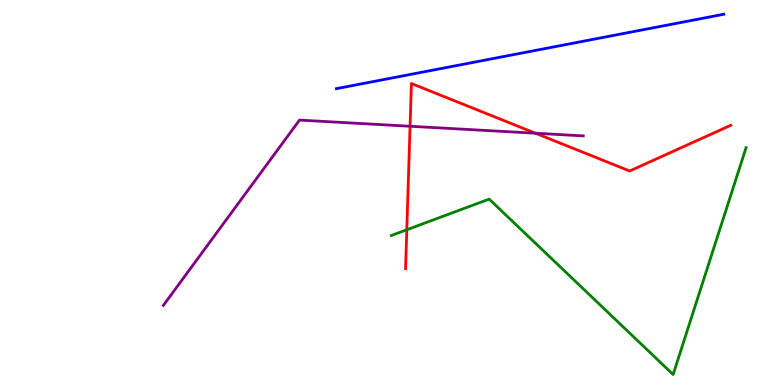[{'lines': ['blue', 'red'], 'intersections': []}, {'lines': ['green', 'red'], 'intersections': [{'x': 5.25, 'y': 4.03}]}, {'lines': ['purple', 'red'], 'intersections': [{'x': 5.29, 'y': 6.72}, {'x': 6.91, 'y': 6.54}]}, {'lines': ['blue', 'green'], 'intersections': []}, {'lines': ['blue', 'purple'], 'intersections': []}, {'lines': ['green', 'purple'], 'intersections': []}]